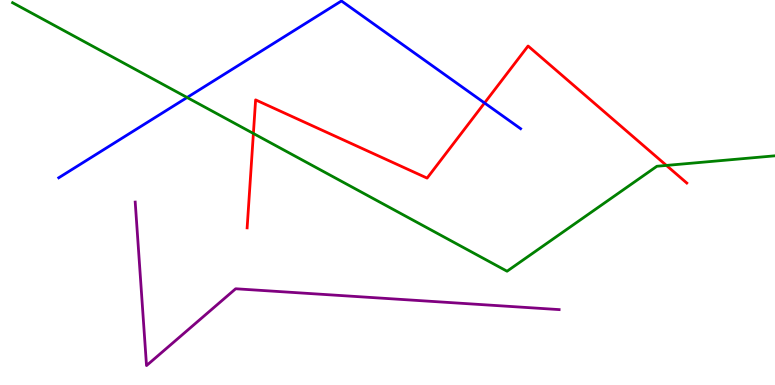[{'lines': ['blue', 'red'], 'intersections': [{'x': 6.25, 'y': 7.33}]}, {'lines': ['green', 'red'], 'intersections': [{'x': 3.27, 'y': 6.53}, {'x': 8.6, 'y': 5.7}]}, {'lines': ['purple', 'red'], 'intersections': []}, {'lines': ['blue', 'green'], 'intersections': [{'x': 2.41, 'y': 7.47}]}, {'lines': ['blue', 'purple'], 'intersections': []}, {'lines': ['green', 'purple'], 'intersections': []}]